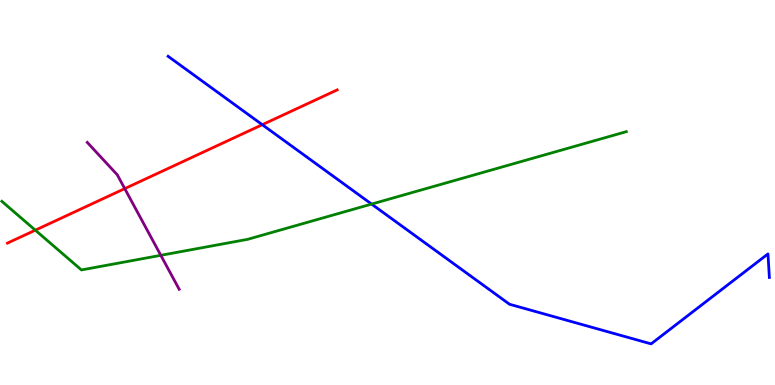[{'lines': ['blue', 'red'], 'intersections': [{'x': 3.38, 'y': 6.76}]}, {'lines': ['green', 'red'], 'intersections': [{'x': 0.456, 'y': 4.02}]}, {'lines': ['purple', 'red'], 'intersections': [{'x': 1.61, 'y': 5.1}]}, {'lines': ['blue', 'green'], 'intersections': [{'x': 4.79, 'y': 4.7}]}, {'lines': ['blue', 'purple'], 'intersections': []}, {'lines': ['green', 'purple'], 'intersections': [{'x': 2.08, 'y': 3.37}]}]